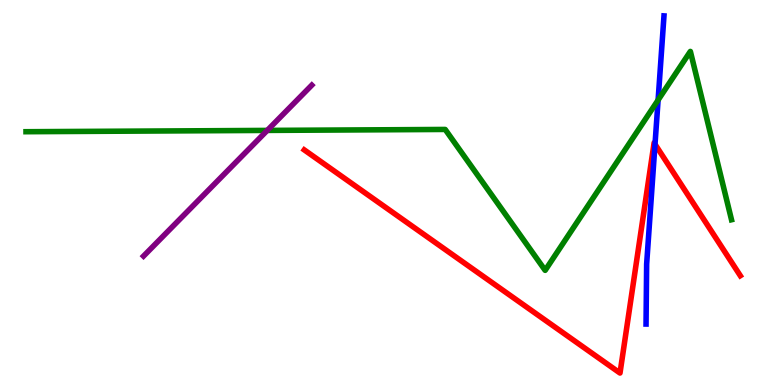[{'lines': ['blue', 'red'], 'intersections': [{'x': 8.45, 'y': 6.25}]}, {'lines': ['green', 'red'], 'intersections': []}, {'lines': ['purple', 'red'], 'intersections': []}, {'lines': ['blue', 'green'], 'intersections': [{'x': 8.49, 'y': 7.4}]}, {'lines': ['blue', 'purple'], 'intersections': []}, {'lines': ['green', 'purple'], 'intersections': [{'x': 3.45, 'y': 6.61}]}]